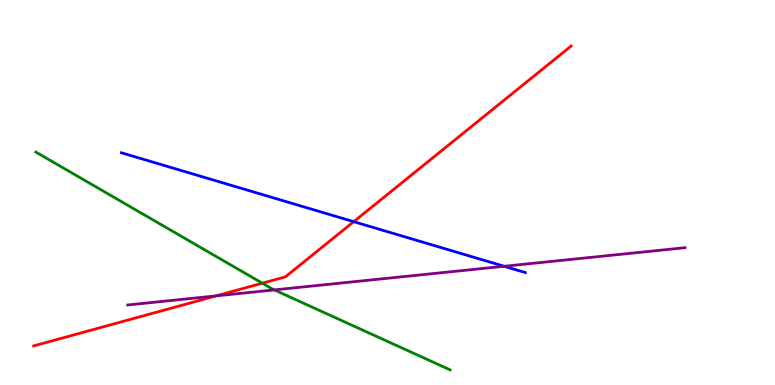[{'lines': ['blue', 'red'], 'intersections': [{'x': 4.56, 'y': 4.24}]}, {'lines': ['green', 'red'], 'intersections': [{'x': 3.38, 'y': 2.64}]}, {'lines': ['purple', 'red'], 'intersections': [{'x': 2.79, 'y': 2.31}]}, {'lines': ['blue', 'green'], 'intersections': []}, {'lines': ['blue', 'purple'], 'intersections': [{'x': 6.51, 'y': 3.08}]}, {'lines': ['green', 'purple'], 'intersections': [{'x': 3.54, 'y': 2.47}]}]